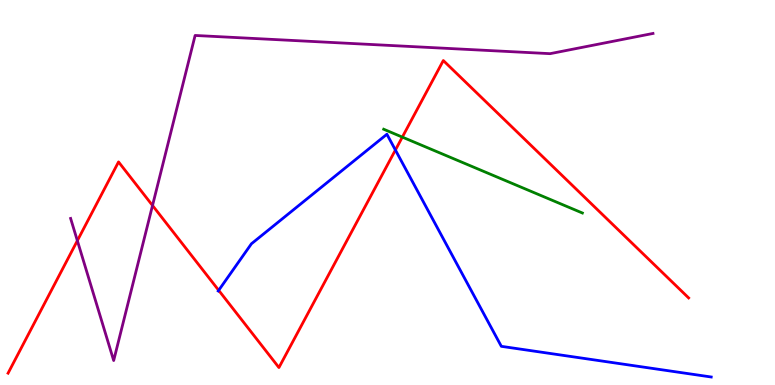[{'lines': ['blue', 'red'], 'intersections': [{'x': 2.82, 'y': 2.46}, {'x': 5.1, 'y': 6.1}]}, {'lines': ['green', 'red'], 'intersections': [{'x': 5.19, 'y': 6.44}]}, {'lines': ['purple', 'red'], 'intersections': [{'x': 0.998, 'y': 3.75}, {'x': 1.97, 'y': 4.66}]}, {'lines': ['blue', 'green'], 'intersections': []}, {'lines': ['blue', 'purple'], 'intersections': []}, {'lines': ['green', 'purple'], 'intersections': []}]